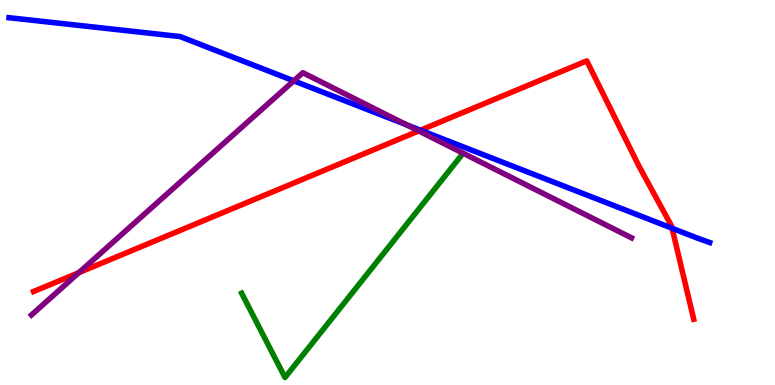[{'lines': ['blue', 'red'], 'intersections': [{'x': 5.43, 'y': 6.62}, {'x': 8.67, 'y': 4.07}]}, {'lines': ['green', 'red'], 'intersections': []}, {'lines': ['purple', 'red'], 'intersections': [{'x': 1.02, 'y': 2.92}, {'x': 5.4, 'y': 6.6}]}, {'lines': ['blue', 'green'], 'intersections': []}, {'lines': ['blue', 'purple'], 'intersections': [{'x': 3.79, 'y': 7.9}, {'x': 5.24, 'y': 6.76}]}, {'lines': ['green', 'purple'], 'intersections': []}]